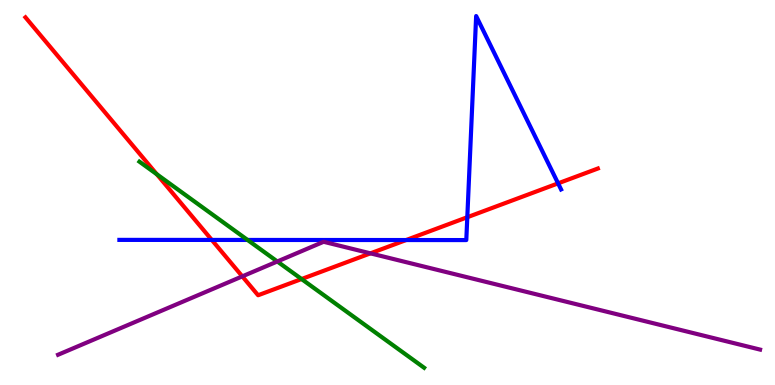[{'lines': ['blue', 'red'], 'intersections': [{'x': 2.73, 'y': 3.77}, {'x': 5.24, 'y': 3.77}, {'x': 6.03, 'y': 4.36}, {'x': 7.2, 'y': 5.24}]}, {'lines': ['green', 'red'], 'intersections': [{'x': 2.02, 'y': 5.47}, {'x': 3.89, 'y': 2.75}]}, {'lines': ['purple', 'red'], 'intersections': [{'x': 3.13, 'y': 2.82}, {'x': 4.78, 'y': 3.42}]}, {'lines': ['blue', 'green'], 'intersections': [{'x': 3.19, 'y': 3.77}]}, {'lines': ['blue', 'purple'], 'intersections': []}, {'lines': ['green', 'purple'], 'intersections': [{'x': 3.58, 'y': 3.21}]}]